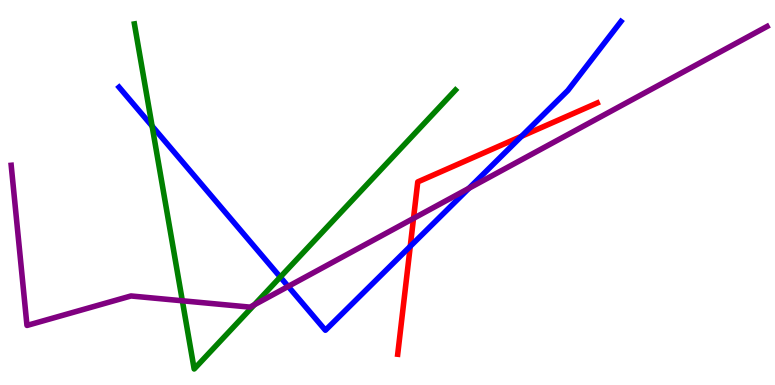[{'lines': ['blue', 'red'], 'intersections': [{'x': 5.29, 'y': 3.6}, {'x': 6.73, 'y': 6.46}]}, {'lines': ['green', 'red'], 'intersections': []}, {'lines': ['purple', 'red'], 'intersections': [{'x': 5.34, 'y': 4.33}]}, {'lines': ['blue', 'green'], 'intersections': [{'x': 1.96, 'y': 6.73}, {'x': 3.62, 'y': 2.8}]}, {'lines': ['blue', 'purple'], 'intersections': [{'x': 3.72, 'y': 2.56}, {'x': 6.05, 'y': 5.11}]}, {'lines': ['green', 'purple'], 'intersections': [{'x': 2.35, 'y': 2.19}, {'x': 3.28, 'y': 2.08}]}]